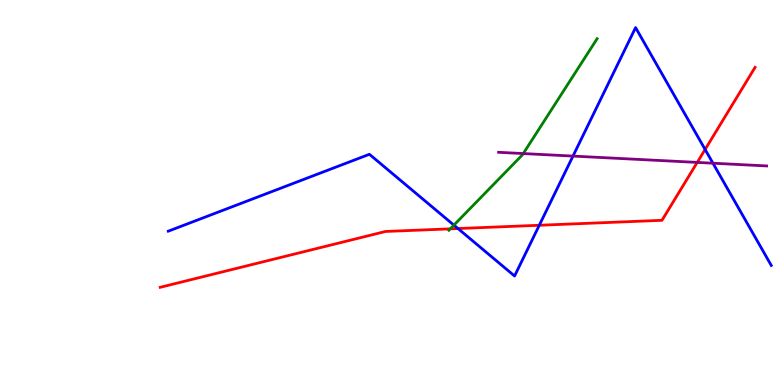[{'lines': ['blue', 'red'], 'intersections': [{'x': 5.91, 'y': 4.06}, {'x': 6.96, 'y': 4.15}, {'x': 9.1, 'y': 6.12}]}, {'lines': ['green', 'red'], 'intersections': [{'x': 5.81, 'y': 4.06}]}, {'lines': ['purple', 'red'], 'intersections': [{'x': 9.0, 'y': 5.78}]}, {'lines': ['blue', 'green'], 'intersections': [{'x': 5.86, 'y': 4.15}]}, {'lines': ['blue', 'purple'], 'intersections': [{'x': 7.39, 'y': 5.95}, {'x': 9.2, 'y': 5.76}]}, {'lines': ['green', 'purple'], 'intersections': [{'x': 6.75, 'y': 6.01}]}]